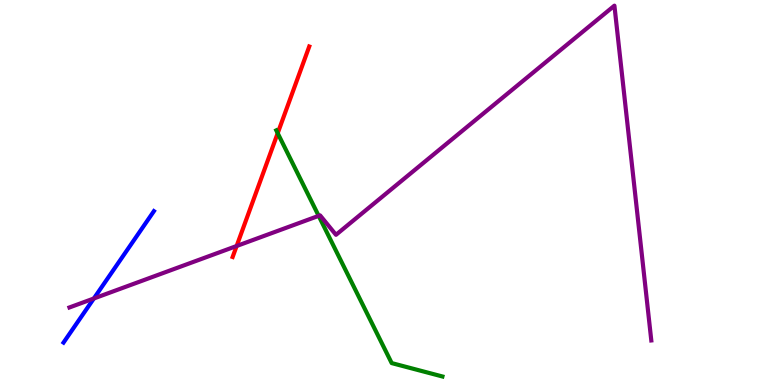[{'lines': ['blue', 'red'], 'intersections': []}, {'lines': ['green', 'red'], 'intersections': [{'x': 3.58, 'y': 6.54}]}, {'lines': ['purple', 'red'], 'intersections': [{'x': 3.05, 'y': 3.61}]}, {'lines': ['blue', 'green'], 'intersections': []}, {'lines': ['blue', 'purple'], 'intersections': [{'x': 1.21, 'y': 2.25}]}, {'lines': ['green', 'purple'], 'intersections': [{'x': 4.11, 'y': 4.39}]}]